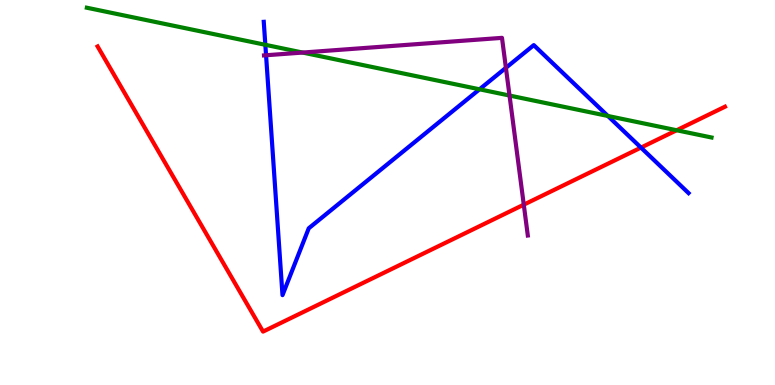[{'lines': ['blue', 'red'], 'intersections': [{'x': 8.27, 'y': 6.17}]}, {'lines': ['green', 'red'], 'intersections': [{'x': 8.73, 'y': 6.62}]}, {'lines': ['purple', 'red'], 'intersections': [{'x': 6.76, 'y': 4.68}]}, {'lines': ['blue', 'green'], 'intersections': [{'x': 3.42, 'y': 8.84}, {'x': 6.19, 'y': 7.68}, {'x': 7.84, 'y': 6.99}]}, {'lines': ['blue', 'purple'], 'intersections': [{'x': 3.43, 'y': 8.56}, {'x': 6.53, 'y': 8.24}]}, {'lines': ['green', 'purple'], 'intersections': [{'x': 3.91, 'y': 8.63}, {'x': 6.57, 'y': 7.52}]}]